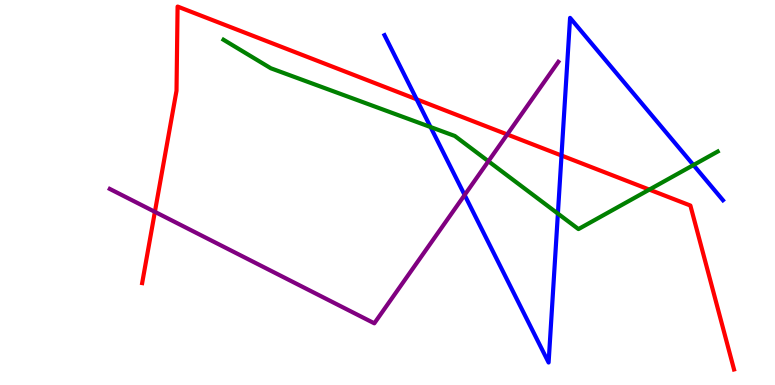[{'lines': ['blue', 'red'], 'intersections': [{'x': 5.38, 'y': 7.42}, {'x': 7.25, 'y': 5.96}]}, {'lines': ['green', 'red'], 'intersections': [{'x': 8.38, 'y': 5.08}]}, {'lines': ['purple', 'red'], 'intersections': [{'x': 2.0, 'y': 4.5}, {'x': 6.54, 'y': 6.51}]}, {'lines': ['blue', 'green'], 'intersections': [{'x': 5.56, 'y': 6.7}, {'x': 7.2, 'y': 4.45}, {'x': 8.95, 'y': 5.71}]}, {'lines': ['blue', 'purple'], 'intersections': [{'x': 6.0, 'y': 4.93}]}, {'lines': ['green', 'purple'], 'intersections': [{'x': 6.3, 'y': 5.81}]}]